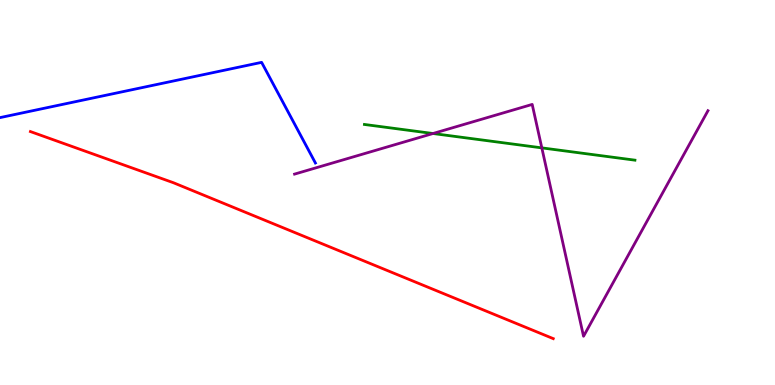[{'lines': ['blue', 'red'], 'intersections': []}, {'lines': ['green', 'red'], 'intersections': []}, {'lines': ['purple', 'red'], 'intersections': []}, {'lines': ['blue', 'green'], 'intersections': []}, {'lines': ['blue', 'purple'], 'intersections': []}, {'lines': ['green', 'purple'], 'intersections': [{'x': 5.59, 'y': 6.53}, {'x': 6.99, 'y': 6.16}]}]